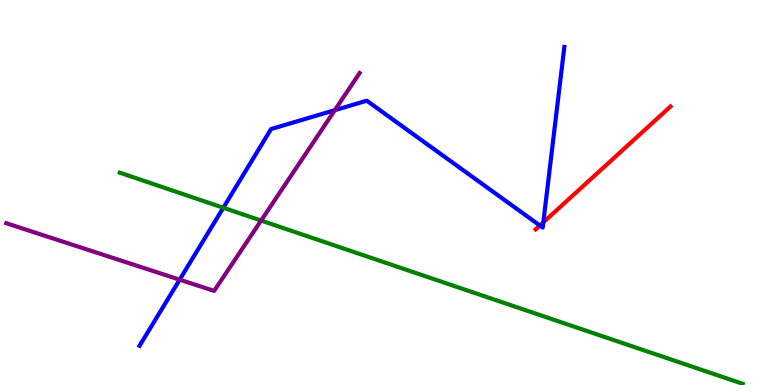[{'lines': ['blue', 'red'], 'intersections': [{'x': 6.97, 'y': 4.14}, {'x': 7.01, 'y': 4.22}]}, {'lines': ['green', 'red'], 'intersections': []}, {'lines': ['purple', 'red'], 'intersections': []}, {'lines': ['blue', 'green'], 'intersections': [{'x': 2.88, 'y': 4.6}]}, {'lines': ['blue', 'purple'], 'intersections': [{'x': 2.32, 'y': 2.74}, {'x': 4.32, 'y': 7.14}]}, {'lines': ['green', 'purple'], 'intersections': [{'x': 3.37, 'y': 4.27}]}]